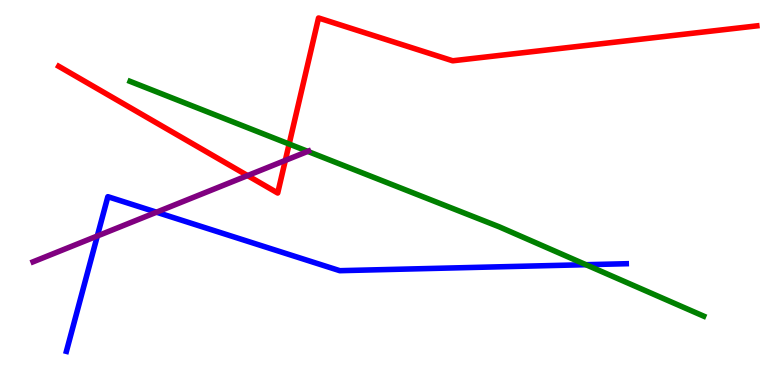[{'lines': ['blue', 'red'], 'intersections': []}, {'lines': ['green', 'red'], 'intersections': [{'x': 3.73, 'y': 6.26}]}, {'lines': ['purple', 'red'], 'intersections': [{'x': 3.19, 'y': 5.44}, {'x': 3.68, 'y': 5.83}]}, {'lines': ['blue', 'green'], 'intersections': [{'x': 7.56, 'y': 3.12}]}, {'lines': ['blue', 'purple'], 'intersections': [{'x': 1.26, 'y': 3.87}, {'x': 2.02, 'y': 4.49}]}, {'lines': ['green', 'purple'], 'intersections': [{'x': 3.97, 'y': 6.07}]}]